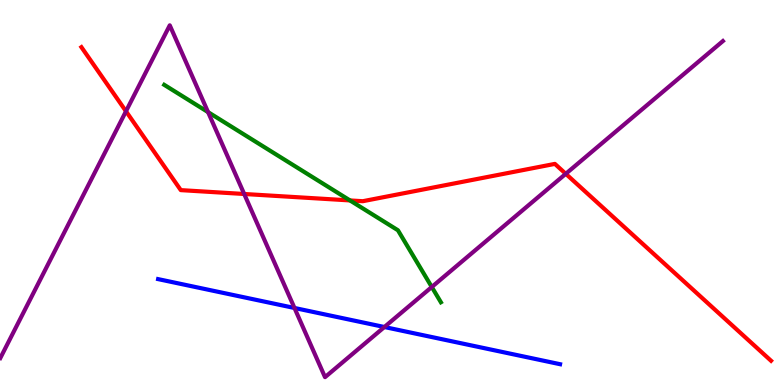[{'lines': ['blue', 'red'], 'intersections': []}, {'lines': ['green', 'red'], 'intersections': [{'x': 4.52, 'y': 4.79}]}, {'lines': ['purple', 'red'], 'intersections': [{'x': 1.63, 'y': 7.11}, {'x': 3.15, 'y': 4.96}, {'x': 7.3, 'y': 5.49}]}, {'lines': ['blue', 'green'], 'intersections': []}, {'lines': ['blue', 'purple'], 'intersections': [{'x': 3.8, 'y': 2.0}, {'x': 4.96, 'y': 1.51}]}, {'lines': ['green', 'purple'], 'intersections': [{'x': 2.68, 'y': 7.09}, {'x': 5.57, 'y': 2.55}]}]